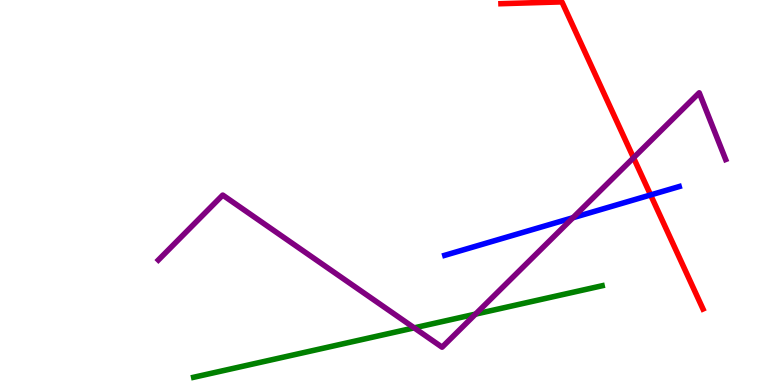[{'lines': ['blue', 'red'], 'intersections': [{'x': 8.39, 'y': 4.94}]}, {'lines': ['green', 'red'], 'intersections': []}, {'lines': ['purple', 'red'], 'intersections': [{'x': 8.17, 'y': 5.9}]}, {'lines': ['blue', 'green'], 'intersections': []}, {'lines': ['blue', 'purple'], 'intersections': [{'x': 7.39, 'y': 4.34}]}, {'lines': ['green', 'purple'], 'intersections': [{'x': 5.34, 'y': 1.48}, {'x': 6.14, 'y': 1.84}]}]